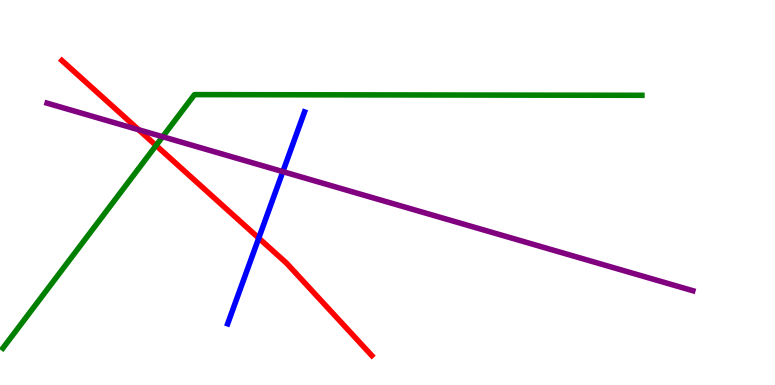[{'lines': ['blue', 'red'], 'intersections': [{'x': 3.34, 'y': 3.82}]}, {'lines': ['green', 'red'], 'intersections': [{'x': 2.01, 'y': 6.22}]}, {'lines': ['purple', 'red'], 'intersections': [{'x': 1.79, 'y': 6.63}]}, {'lines': ['blue', 'green'], 'intersections': []}, {'lines': ['blue', 'purple'], 'intersections': [{'x': 3.65, 'y': 5.54}]}, {'lines': ['green', 'purple'], 'intersections': [{'x': 2.1, 'y': 6.45}]}]